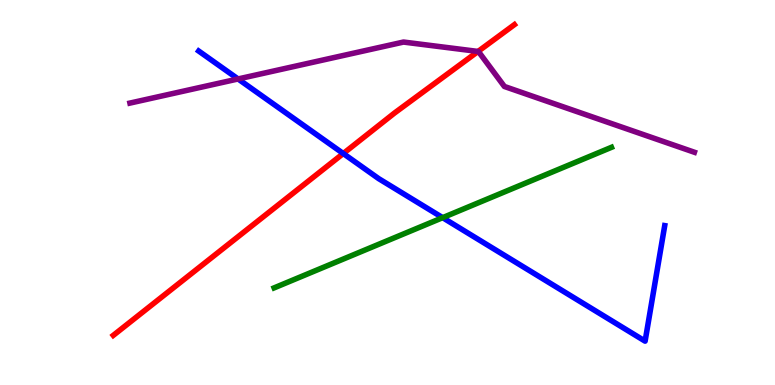[{'lines': ['blue', 'red'], 'intersections': [{'x': 4.43, 'y': 6.01}]}, {'lines': ['green', 'red'], 'intersections': []}, {'lines': ['purple', 'red'], 'intersections': [{'x': 6.17, 'y': 8.66}]}, {'lines': ['blue', 'green'], 'intersections': [{'x': 5.71, 'y': 4.35}]}, {'lines': ['blue', 'purple'], 'intersections': [{'x': 3.07, 'y': 7.95}]}, {'lines': ['green', 'purple'], 'intersections': []}]